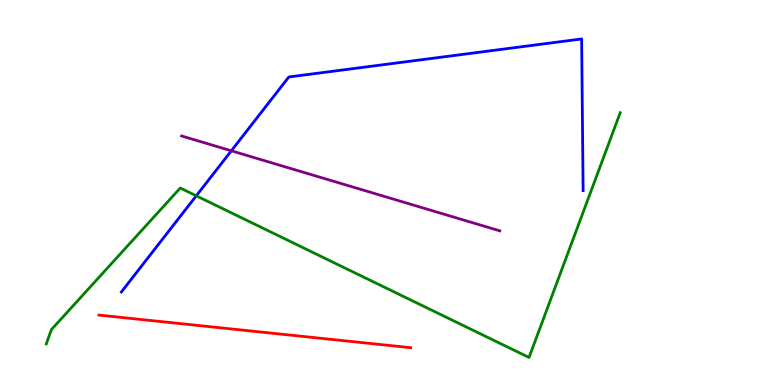[{'lines': ['blue', 'red'], 'intersections': []}, {'lines': ['green', 'red'], 'intersections': []}, {'lines': ['purple', 'red'], 'intersections': []}, {'lines': ['blue', 'green'], 'intersections': [{'x': 2.53, 'y': 4.91}]}, {'lines': ['blue', 'purple'], 'intersections': [{'x': 2.98, 'y': 6.08}]}, {'lines': ['green', 'purple'], 'intersections': []}]